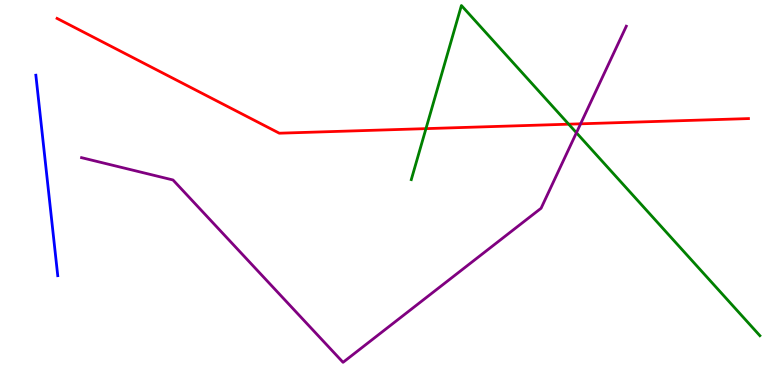[{'lines': ['blue', 'red'], 'intersections': []}, {'lines': ['green', 'red'], 'intersections': [{'x': 5.5, 'y': 6.66}, {'x': 7.34, 'y': 6.77}]}, {'lines': ['purple', 'red'], 'intersections': [{'x': 7.49, 'y': 6.78}]}, {'lines': ['blue', 'green'], 'intersections': []}, {'lines': ['blue', 'purple'], 'intersections': []}, {'lines': ['green', 'purple'], 'intersections': [{'x': 7.44, 'y': 6.55}]}]